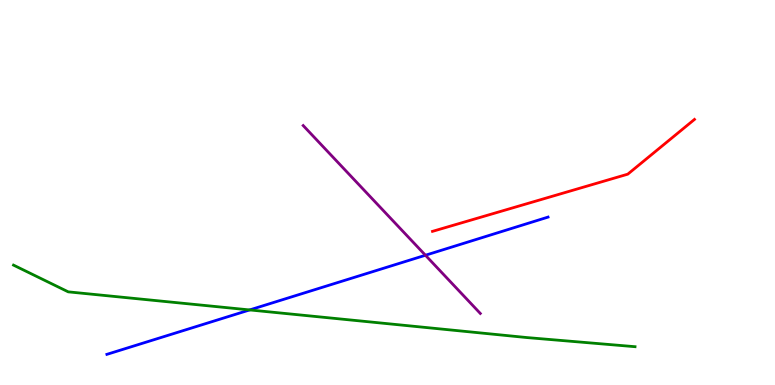[{'lines': ['blue', 'red'], 'intersections': []}, {'lines': ['green', 'red'], 'intersections': []}, {'lines': ['purple', 'red'], 'intersections': []}, {'lines': ['blue', 'green'], 'intersections': [{'x': 3.22, 'y': 1.95}]}, {'lines': ['blue', 'purple'], 'intersections': [{'x': 5.49, 'y': 3.37}]}, {'lines': ['green', 'purple'], 'intersections': []}]